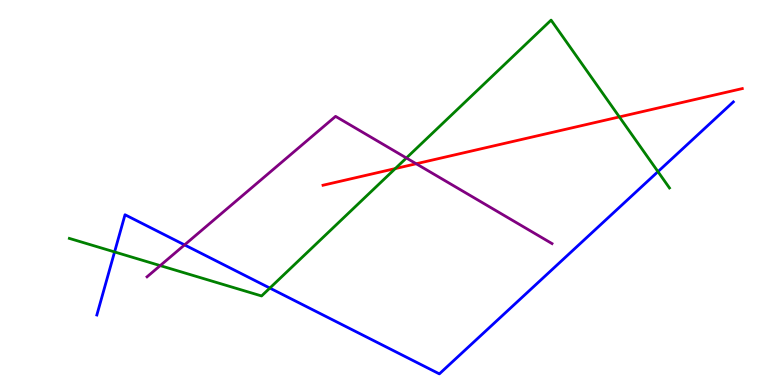[{'lines': ['blue', 'red'], 'intersections': []}, {'lines': ['green', 'red'], 'intersections': [{'x': 5.1, 'y': 5.62}, {'x': 7.99, 'y': 6.96}]}, {'lines': ['purple', 'red'], 'intersections': [{'x': 5.37, 'y': 5.75}]}, {'lines': ['blue', 'green'], 'intersections': [{'x': 1.48, 'y': 3.46}, {'x': 3.48, 'y': 2.52}, {'x': 8.49, 'y': 5.54}]}, {'lines': ['blue', 'purple'], 'intersections': [{'x': 2.38, 'y': 3.64}]}, {'lines': ['green', 'purple'], 'intersections': [{'x': 2.07, 'y': 3.1}, {'x': 5.24, 'y': 5.9}]}]